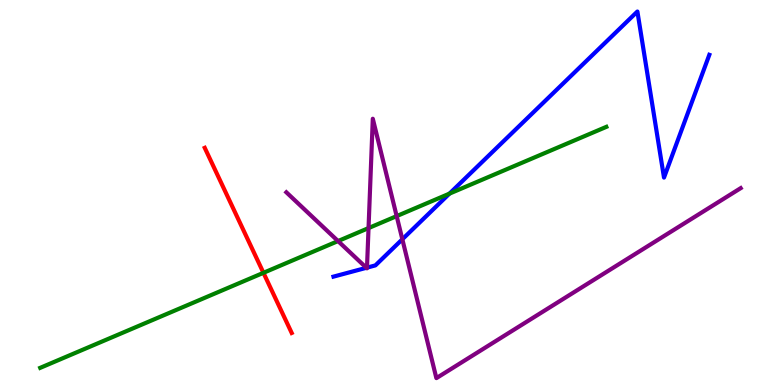[{'lines': ['blue', 'red'], 'intersections': []}, {'lines': ['green', 'red'], 'intersections': [{'x': 3.4, 'y': 2.91}]}, {'lines': ['purple', 'red'], 'intersections': []}, {'lines': ['blue', 'green'], 'intersections': [{'x': 5.8, 'y': 4.97}]}, {'lines': ['blue', 'purple'], 'intersections': [{'x': 4.73, 'y': 3.04}, {'x': 4.74, 'y': 3.05}, {'x': 5.19, 'y': 3.78}]}, {'lines': ['green', 'purple'], 'intersections': [{'x': 4.36, 'y': 3.74}, {'x': 4.76, 'y': 4.08}, {'x': 5.12, 'y': 4.39}]}]